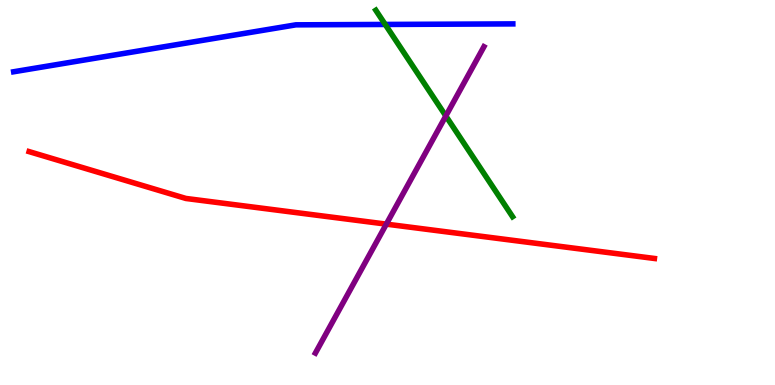[{'lines': ['blue', 'red'], 'intersections': []}, {'lines': ['green', 'red'], 'intersections': []}, {'lines': ['purple', 'red'], 'intersections': [{'x': 4.98, 'y': 4.18}]}, {'lines': ['blue', 'green'], 'intersections': [{'x': 4.97, 'y': 9.36}]}, {'lines': ['blue', 'purple'], 'intersections': []}, {'lines': ['green', 'purple'], 'intersections': [{'x': 5.75, 'y': 6.99}]}]